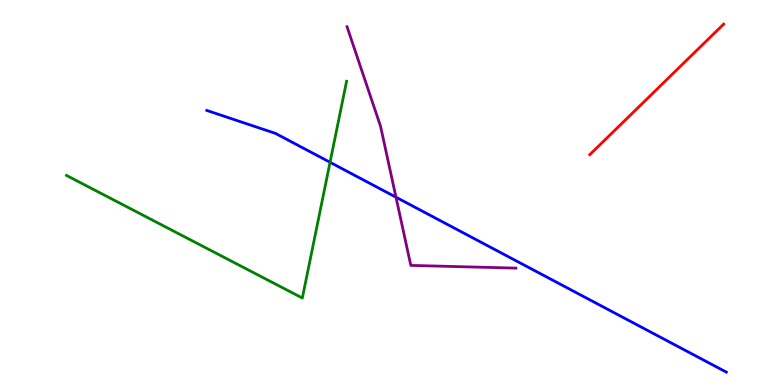[{'lines': ['blue', 'red'], 'intersections': []}, {'lines': ['green', 'red'], 'intersections': []}, {'lines': ['purple', 'red'], 'intersections': []}, {'lines': ['blue', 'green'], 'intersections': [{'x': 4.26, 'y': 5.78}]}, {'lines': ['blue', 'purple'], 'intersections': [{'x': 5.11, 'y': 4.88}]}, {'lines': ['green', 'purple'], 'intersections': []}]